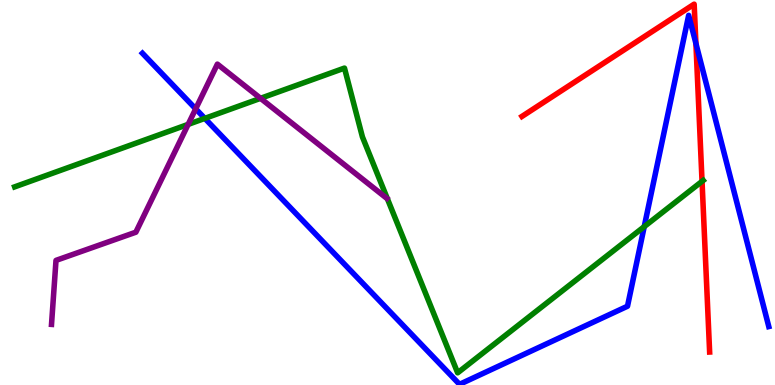[{'lines': ['blue', 'red'], 'intersections': [{'x': 8.98, 'y': 8.87}]}, {'lines': ['green', 'red'], 'intersections': [{'x': 9.06, 'y': 5.29}]}, {'lines': ['purple', 'red'], 'intersections': []}, {'lines': ['blue', 'green'], 'intersections': [{'x': 2.64, 'y': 6.93}, {'x': 8.31, 'y': 4.11}]}, {'lines': ['blue', 'purple'], 'intersections': [{'x': 2.53, 'y': 7.17}]}, {'lines': ['green', 'purple'], 'intersections': [{'x': 2.43, 'y': 6.77}, {'x': 3.36, 'y': 7.45}]}]